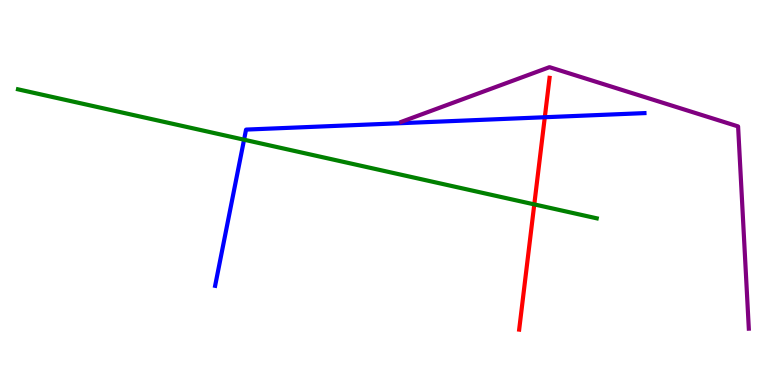[{'lines': ['blue', 'red'], 'intersections': [{'x': 7.03, 'y': 6.95}]}, {'lines': ['green', 'red'], 'intersections': [{'x': 6.89, 'y': 4.69}]}, {'lines': ['purple', 'red'], 'intersections': []}, {'lines': ['blue', 'green'], 'intersections': [{'x': 3.15, 'y': 6.37}]}, {'lines': ['blue', 'purple'], 'intersections': []}, {'lines': ['green', 'purple'], 'intersections': []}]